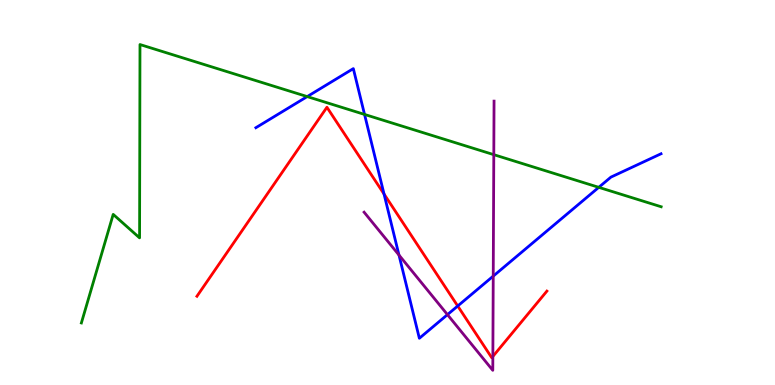[{'lines': ['blue', 'red'], 'intersections': [{'x': 4.96, 'y': 4.96}, {'x': 5.91, 'y': 2.05}]}, {'lines': ['green', 'red'], 'intersections': []}, {'lines': ['purple', 'red'], 'intersections': [{'x': 6.36, 'y': 0.742}]}, {'lines': ['blue', 'green'], 'intersections': [{'x': 3.96, 'y': 7.49}, {'x': 4.7, 'y': 7.03}, {'x': 7.73, 'y': 5.13}]}, {'lines': ['blue', 'purple'], 'intersections': [{'x': 5.15, 'y': 3.38}, {'x': 5.77, 'y': 1.83}, {'x': 6.36, 'y': 2.83}]}, {'lines': ['green', 'purple'], 'intersections': [{'x': 6.37, 'y': 5.98}]}]